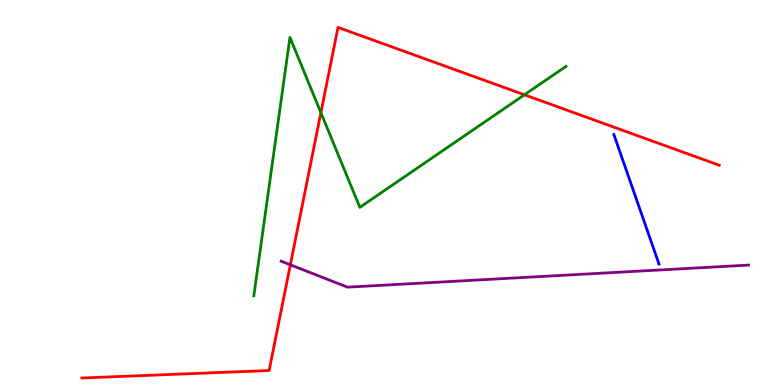[{'lines': ['blue', 'red'], 'intersections': []}, {'lines': ['green', 'red'], 'intersections': [{'x': 4.14, 'y': 7.07}, {'x': 6.77, 'y': 7.54}]}, {'lines': ['purple', 'red'], 'intersections': [{'x': 3.75, 'y': 3.12}]}, {'lines': ['blue', 'green'], 'intersections': []}, {'lines': ['blue', 'purple'], 'intersections': []}, {'lines': ['green', 'purple'], 'intersections': []}]